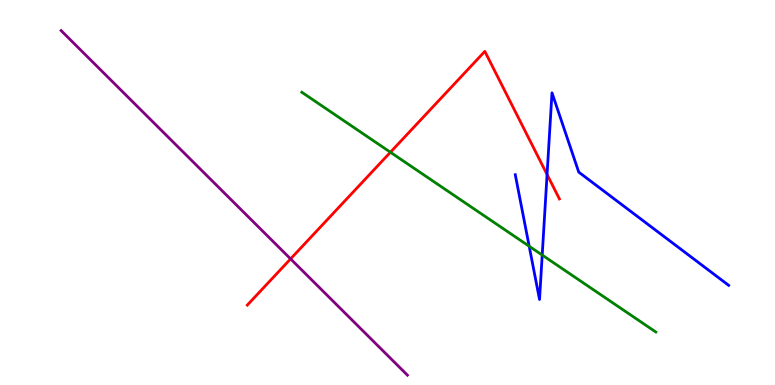[{'lines': ['blue', 'red'], 'intersections': [{'x': 7.06, 'y': 5.47}]}, {'lines': ['green', 'red'], 'intersections': [{'x': 5.04, 'y': 6.05}]}, {'lines': ['purple', 'red'], 'intersections': [{'x': 3.75, 'y': 3.28}]}, {'lines': ['blue', 'green'], 'intersections': [{'x': 6.83, 'y': 3.6}, {'x': 7.0, 'y': 3.38}]}, {'lines': ['blue', 'purple'], 'intersections': []}, {'lines': ['green', 'purple'], 'intersections': []}]